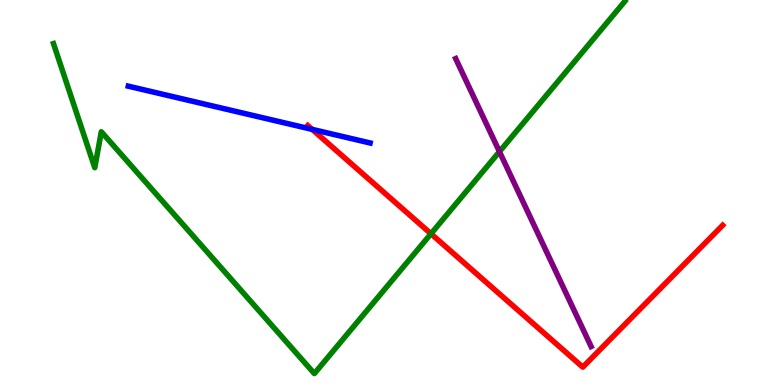[{'lines': ['blue', 'red'], 'intersections': [{'x': 4.03, 'y': 6.64}]}, {'lines': ['green', 'red'], 'intersections': [{'x': 5.56, 'y': 3.93}]}, {'lines': ['purple', 'red'], 'intersections': []}, {'lines': ['blue', 'green'], 'intersections': []}, {'lines': ['blue', 'purple'], 'intersections': []}, {'lines': ['green', 'purple'], 'intersections': [{'x': 6.44, 'y': 6.06}]}]